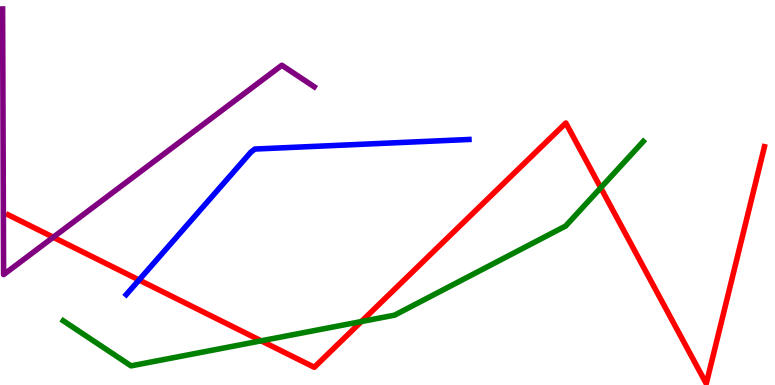[{'lines': ['blue', 'red'], 'intersections': [{'x': 1.79, 'y': 2.73}]}, {'lines': ['green', 'red'], 'intersections': [{'x': 3.37, 'y': 1.15}, {'x': 4.66, 'y': 1.65}, {'x': 7.75, 'y': 5.12}]}, {'lines': ['purple', 'red'], 'intersections': [{'x': 0.687, 'y': 3.84}]}, {'lines': ['blue', 'green'], 'intersections': []}, {'lines': ['blue', 'purple'], 'intersections': []}, {'lines': ['green', 'purple'], 'intersections': []}]